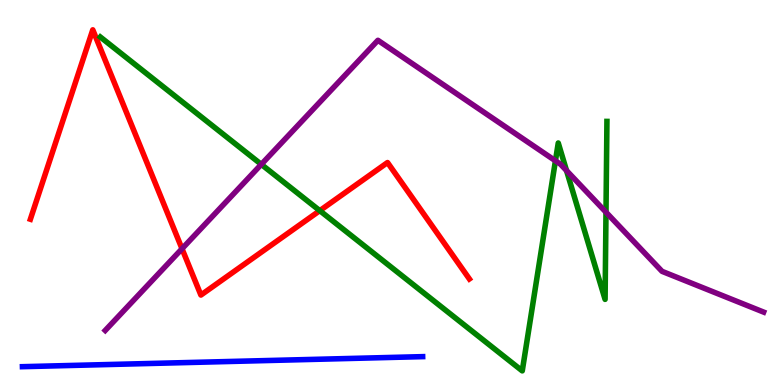[{'lines': ['blue', 'red'], 'intersections': []}, {'lines': ['green', 'red'], 'intersections': [{'x': 4.13, 'y': 4.53}]}, {'lines': ['purple', 'red'], 'intersections': [{'x': 2.35, 'y': 3.54}]}, {'lines': ['blue', 'green'], 'intersections': []}, {'lines': ['blue', 'purple'], 'intersections': []}, {'lines': ['green', 'purple'], 'intersections': [{'x': 3.37, 'y': 5.73}, {'x': 7.17, 'y': 5.82}, {'x': 7.31, 'y': 5.57}, {'x': 7.82, 'y': 4.49}]}]